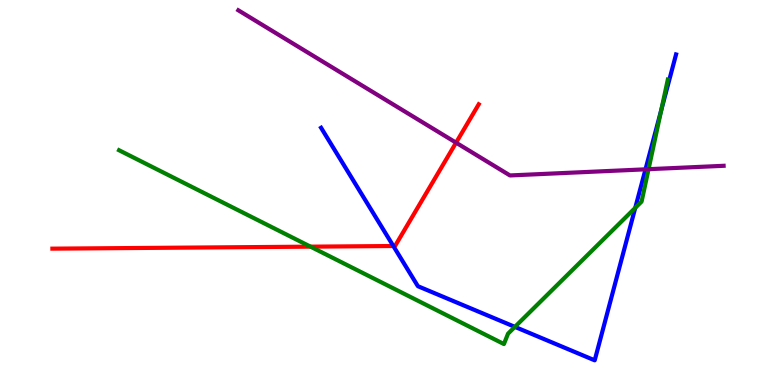[{'lines': ['blue', 'red'], 'intersections': [{'x': 5.08, 'y': 3.61}]}, {'lines': ['green', 'red'], 'intersections': [{'x': 4.01, 'y': 3.59}]}, {'lines': ['purple', 'red'], 'intersections': [{'x': 5.88, 'y': 6.29}]}, {'lines': ['blue', 'green'], 'intersections': [{'x': 6.64, 'y': 1.51}, {'x': 8.2, 'y': 4.6}, {'x': 8.53, 'y': 7.14}]}, {'lines': ['blue', 'purple'], 'intersections': [{'x': 8.33, 'y': 5.6}]}, {'lines': ['green', 'purple'], 'intersections': [{'x': 8.37, 'y': 5.61}]}]